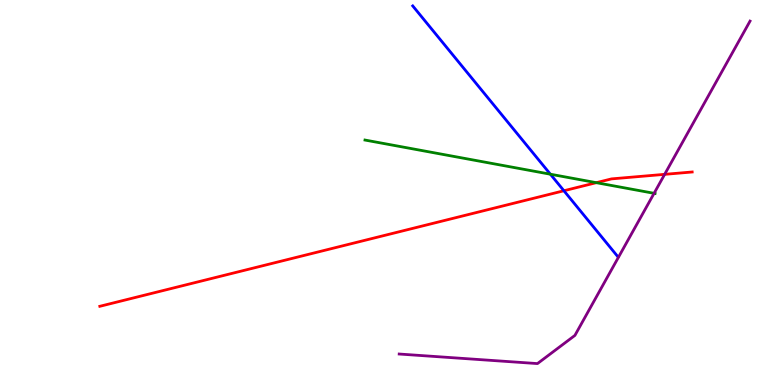[{'lines': ['blue', 'red'], 'intersections': [{'x': 7.28, 'y': 5.05}]}, {'lines': ['green', 'red'], 'intersections': [{'x': 7.69, 'y': 5.26}]}, {'lines': ['purple', 'red'], 'intersections': [{'x': 8.58, 'y': 5.47}]}, {'lines': ['blue', 'green'], 'intersections': [{'x': 7.1, 'y': 5.48}]}, {'lines': ['blue', 'purple'], 'intersections': []}, {'lines': ['green', 'purple'], 'intersections': [{'x': 8.44, 'y': 4.98}]}]